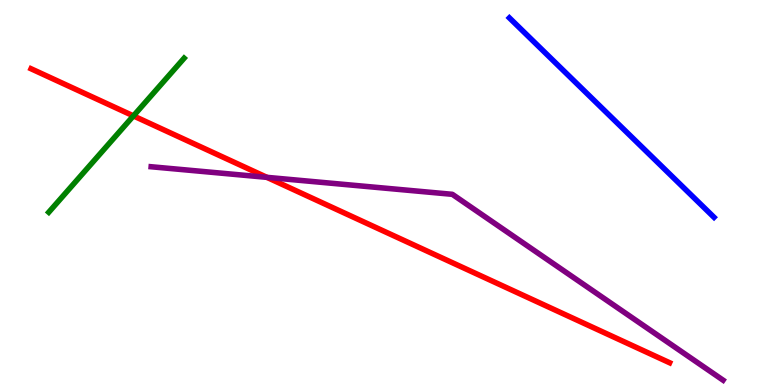[{'lines': ['blue', 'red'], 'intersections': []}, {'lines': ['green', 'red'], 'intersections': [{'x': 1.72, 'y': 6.99}]}, {'lines': ['purple', 'red'], 'intersections': [{'x': 3.44, 'y': 5.39}]}, {'lines': ['blue', 'green'], 'intersections': []}, {'lines': ['blue', 'purple'], 'intersections': []}, {'lines': ['green', 'purple'], 'intersections': []}]